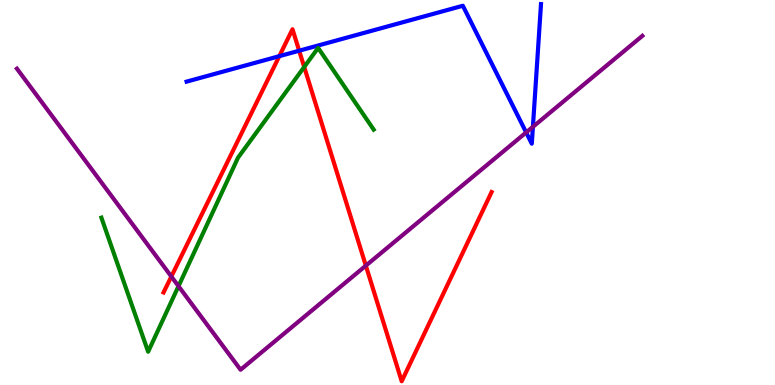[{'lines': ['blue', 'red'], 'intersections': [{'x': 3.6, 'y': 8.54}, {'x': 3.86, 'y': 8.68}]}, {'lines': ['green', 'red'], 'intersections': [{'x': 3.93, 'y': 8.26}]}, {'lines': ['purple', 'red'], 'intersections': [{'x': 2.21, 'y': 2.82}, {'x': 4.72, 'y': 3.1}]}, {'lines': ['blue', 'green'], 'intersections': []}, {'lines': ['blue', 'purple'], 'intersections': [{'x': 6.79, 'y': 6.56}, {'x': 6.88, 'y': 6.71}]}, {'lines': ['green', 'purple'], 'intersections': [{'x': 2.3, 'y': 2.57}]}]